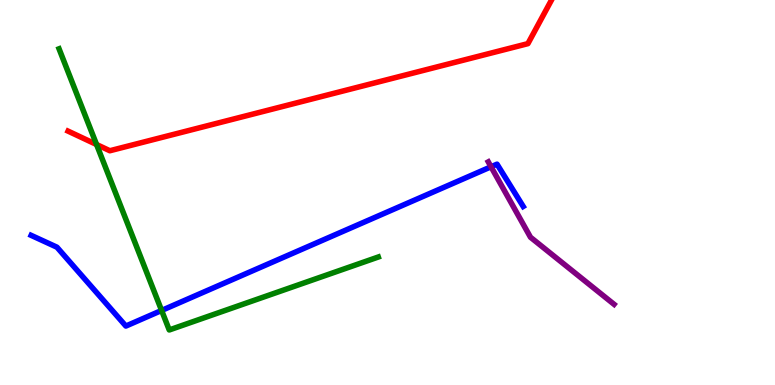[{'lines': ['blue', 'red'], 'intersections': []}, {'lines': ['green', 'red'], 'intersections': [{'x': 1.25, 'y': 6.25}]}, {'lines': ['purple', 'red'], 'intersections': []}, {'lines': ['blue', 'green'], 'intersections': [{'x': 2.09, 'y': 1.94}]}, {'lines': ['blue', 'purple'], 'intersections': [{'x': 6.34, 'y': 5.67}]}, {'lines': ['green', 'purple'], 'intersections': []}]